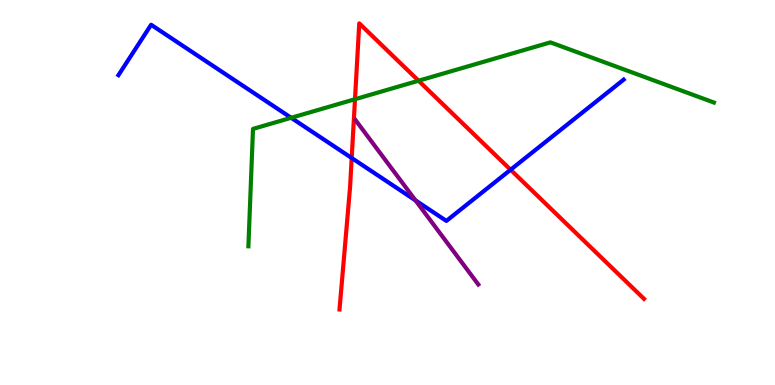[{'lines': ['blue', 'red'], 'intersections': [{'x': 4.54, 'y': 5.9}, {'x': 6.59, 'y': 5.59}]}, {'lines': ['green', 'red'], 'intersections': [{'x': 4.58, 'y': 7.42}, {'x': 5.4, 'y': 7.9}]}, {'lines': ['purple', 'red'], 'intersections': []}, {'lines': ['blue', 'green'], 'intersections': [{'x': 3.76, 'y': 6.94}]}, {'lines': ['blue', 'purple'], 'intersections': [{'x': 5.36, 'y': 4.8}]}, {'lines': ['green', 'purple'], 'intersections': []}]